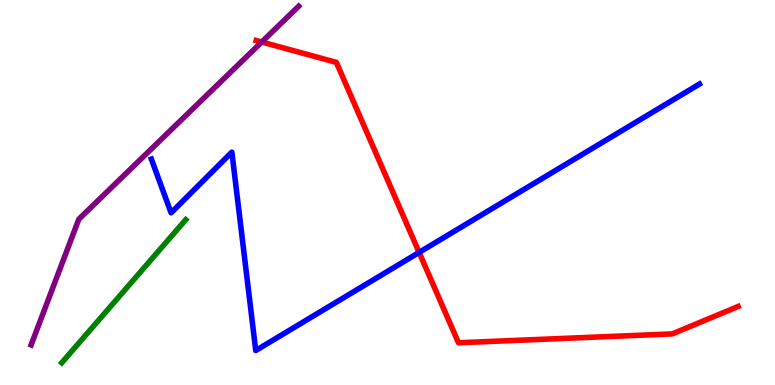[{'lines': ['blue', 'red'], 'intersections': [{'x': 5.41, 'y': 3.44}]}, {'lines': ['green', 'red'], 'intersections': []}, {'lines': ['purple', 'red'], 'intersections': [{'x': 3.38, 'y': 8.91}]}, {'lines': ['blue', 'green'], 'intersections': []}, {'lines': ['blue', 'purple'], 'intersections': []}, {'lines': ['green', 'purple'], 'intersections': []}]